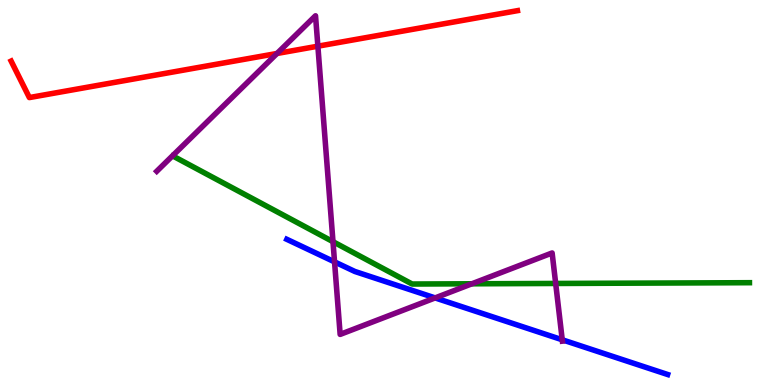[{'lines': ['blue', 'red'], 'intersections': []}, {'lines': ['green', 'red'], 'intersections': []}, {'lines': ['purple', 'red'], 'intersections': [{'x': 3.57, 'y': 8.61}, {'x': 4.1, 'y': 8.8}]}, {'lines': ['blue', 'green'], 'intersections': []}, {'lines': ['blue', 'purple'], 'intersections': [{'x': 4.32, 'y': 3.2}, {'x': 5.61, 'y': 2.26}, {'x': 7.25, 'y': 1.17}]}, {'lines': ['green', 'purple'], 'intersections': [{'x': 4.3, 'y': 3.72}, {'x': 6.09, 'y': 2.63}, {'x': 7.17, 'y': 2.64}]}]